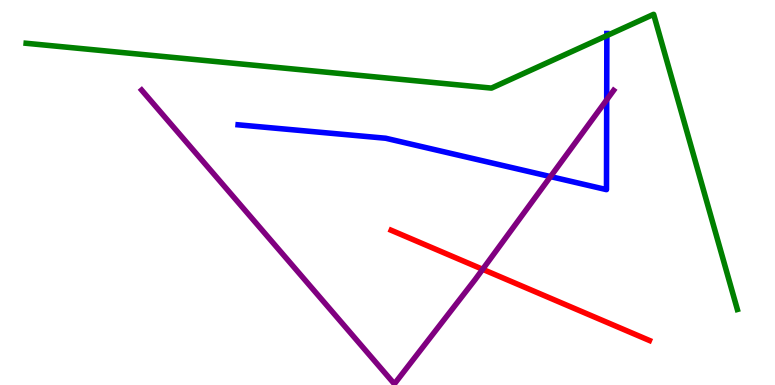[{'lines': ['blue', 'red'], 'intersections': []}, {'lines': ['green', 'red'], 'intersections': []}, {'lines': ['purple', 'red'], 'intersections': [{'x': 6.23, 'y': 3.01}]}, {'lines': ['blue', 'green'], 'intersections': [{'x': 7.83, 'y': 9.08}]}, {'lines': ['blue', 'purple'], 'intersections': [{'x': 7.1, 'y': 5.41}, {'x': 7.83, 'y': 7.41}]}, {'lines': ['green', 'purple'], 'intersections': []}]